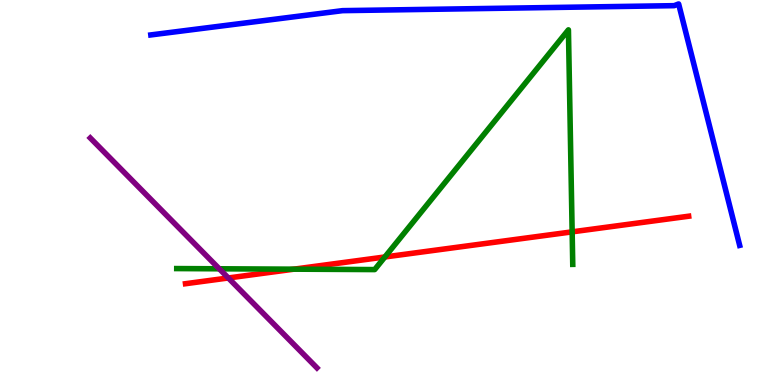[{'lines': ['blue', 'red'], 'intersections': []}, {'lines': ['green', 'red'], 'intersections': [{'x': 3.79, 'y': 3.01}, {'x': 4.97, 'y': 3.33}, {'x': 7.38, 'y': 3.98}]}, {'lines': ['purple', 'red'], 'intersections': [{'x': 2.95, 'y': 2.78}]}, {'lines': ['blue', 'green'], 'intersections': []}, {'lines': ['blue', 'purple'], 'intersections': []}, {'lines': ['green', 'purple'], 'intersections': [{'x': 2.83, 'y': 3.02}]}]